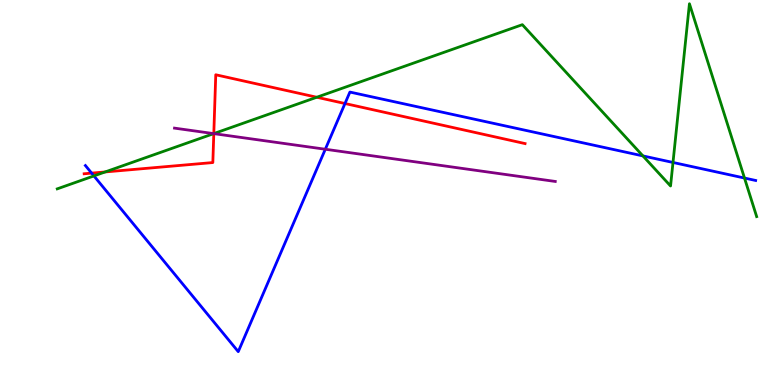[{'lines': ['blue', 'red'], 'intersections': [{'x': 1.18, 'y': 5.5}, {'x': 4.45, 'y': 7.31}]}, {'lines': ['green', 'red'], 'intersections': [{'x': 1.36, 'y': 5.53}, {'x': 2.76, 'y': 6.53}, {'x': 4.09, 'y': 7.47}]}, {'lines': ['purple', 'red'], 'intersections': [{'x': 2.76, 'y': 6.53}]}, {'lines': ['blue', 'green'], 'intersections': [{'x': 1.21, 'y': 5.43}, {'x': 8.3, 'y': 5.95}, {'x': 8.68, 'y': 5.78}, {'x': 9.61, 'y': 5.38}]}, {'lines': ['blue', 'purple'], 'intersections': [{'x': 4.2, 'y': 6.12}]}, {'lines': ['green', 'purple'], 'intersections': [{'x': 2.76, 'y': 6.53}]}]